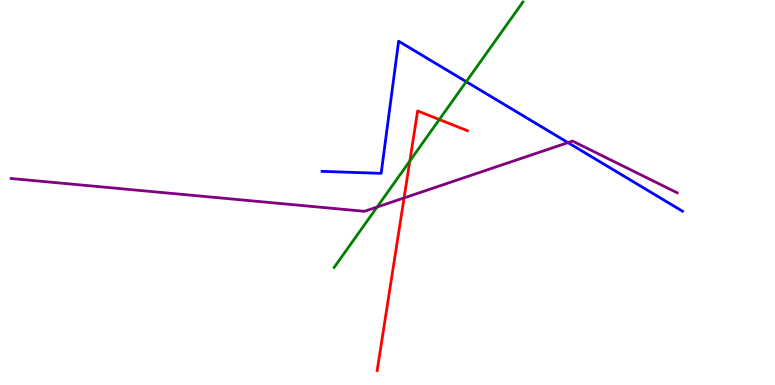[{'lines': ['blue', 'red'], 'intersections': []}, {'lines': ['green', 'red'], 'intersections': [{'x': 5.29, 'y': 5.82}, {'x': 5.67, 'y': 6.9}]}, {'lines': ['purple', 'red'], 'intersections': [{'x': 5.21, 'y': 4.86}]}, {'lines': ['blue', 'green'], 'intersections': [{'x': 6.02, 'y': 7.88}]}, {'lines': ['blue', 'purple'], 'intersections': [{'x': 7.33, 'y': 6.3}]}, {'lines': ['green', 'purple'], 'intersections': [{'x': 4.87, 'y': 4.62}]}]